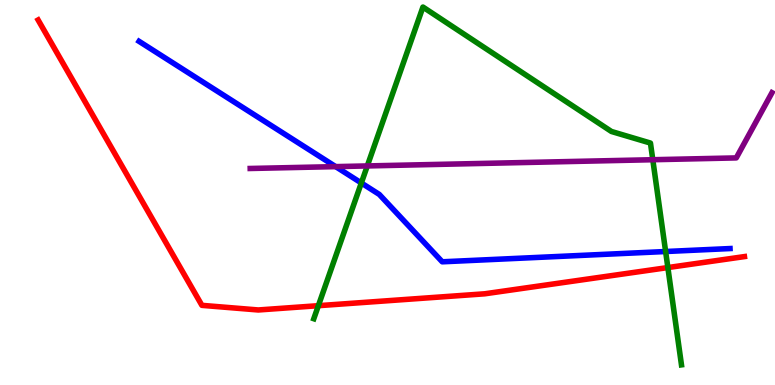[{'lines': ['blue', 'red'], 'intersections': []}, {'lines': ['green', 'red'], 'intersections': [{'x': 4.11, 'y': 2.06}, {'x': 8.62, 'y': 3.05}]}, {'lines': ['purple', 'red'], 'intersections': []}, {'lines': ['blue', 'green'], 'intersections': [{'x': 4.66, 'y': 5.25}, {'x': 8.59, 'y': 3.47}]}, {'lines': ['blue', 'purple'], 'intersections': [{'x': 4.33, 'y': 5.67}]}, {'lines': ['green', 'purple'], 'intersections': [{'x': 4.74, 'y': 5.69}, {'x': 8.42, 'y': 5.85}]}]